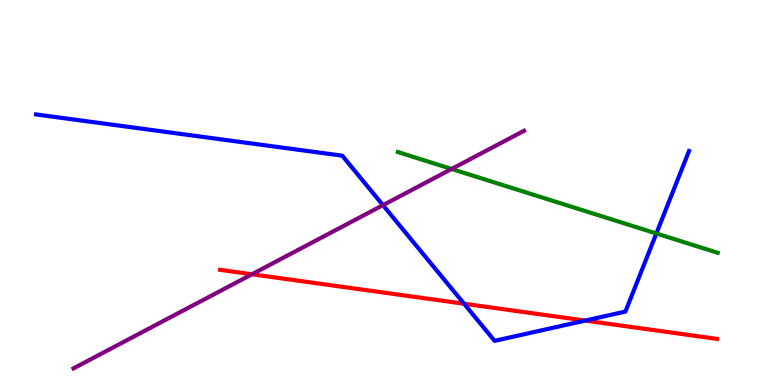[{'lines': ['blue', 'red'], 'intersections': [{'x': 5.99, 'y': 2.11}, {'x': 7.55, 'y': 1.67}]}, {'lines': ['green', 'red'], 'intersections': []}, {'lines': ['purple', 'red'], 'intersections': [{'x': 3.25, 'y': 2.88}]}, {'lines': ['blue', 'green'], 'intersections': [{'x': 8.47, 'y': 3.94}]}, {'lines': ['blue', 'purple'], 'intersections': [{'x': 4.94, 'y': 4.67}]}, {'lines': ['green', 'purple'], 'intersections': [{'x': 5.83, 'y': 5.61}]}]